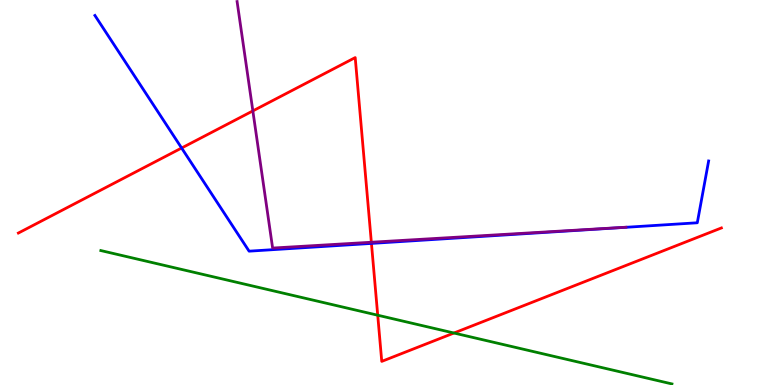[{'lines': ['blue', 'red'], 'intersections': [{'x': 2.34, 'y': 6.16}, {'x': 4.79, 'y': 3.68}]}, {'lines': ['green', 'red'], 'intersections': [{'x': 4.87, 'y': 1.81}, {'x': 5.86, 'y': 1.35}]}, {'lines': ['purple', 'red'], 'intersections': [{'x': 3.26, 'y': 7.12}, {'x': 4.79, 'y': 3.71}]}, {'lines': ['blue', 'green'], 'intersections': []}, {'lines': ['blue', 'purple'], 'intersections': []}, {'lines': ['green', 'purple'], 'intersections': []}]